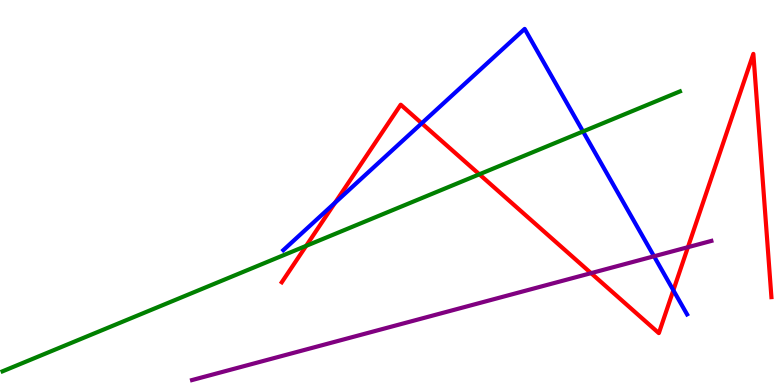[{'lines': ['blue', 'red'], 'intersections': [{'x': 4.32, 'y': 4.73}, {'x': 5.44, 'y': 6.8}, {'x': 8.69, 'y': 2.46}]}, {'lines': ['green', 'red'], 'intersections': [{'x': 3.95, 'y': 3.61}, {'x': 6.19, 'y': 5.47}]}, {'lines': ['purple', 'red'], 'intersections': [{'x': 7.63, 'y': 2.91}, {'x': 8.88, 'y': 3.58}]}, {'lines': ['blue', 'green'], 'intersections': [{'x': 7.52, 'y': 6.59}]}, {'lines': ['blue', 'purple'], 'intersections': [{'x': 8.44, 'y': 3.34}]}, {'lines': ['green', 'purple'], 'intersections': []}]